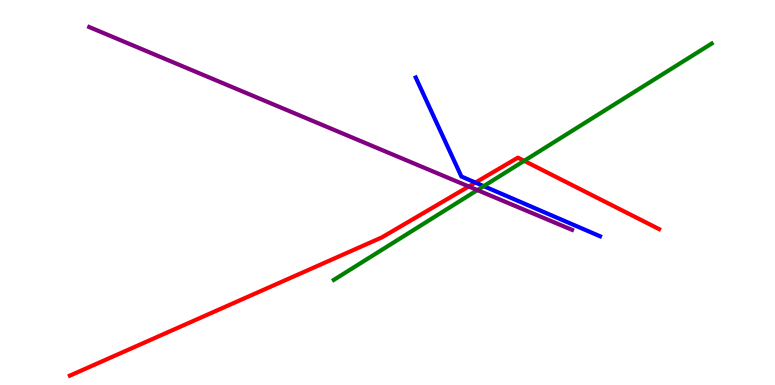[{'lines': ['blue', 'red'], 'intersections': [{'x': 6.13, 'y': 5.26}]}, {'lines': ['green', 'red'], 'intersections': [{'x': 6.76, 'y': 5.82}]}, {'lines': ['purple', 'red'], 'intersections': [{'x': 6.05, 'y': 5.16}]}, {'lines': ['blue', 'green'], 'intersections': [{'x': 6.24, 'y': 5.17}]}, {'lines': ['blue', 'purple'], 'intersections': []}, {'lines': ['green', 'purple'], 'intersections': [{'x': 6.16, 'y': 5.06}]}]